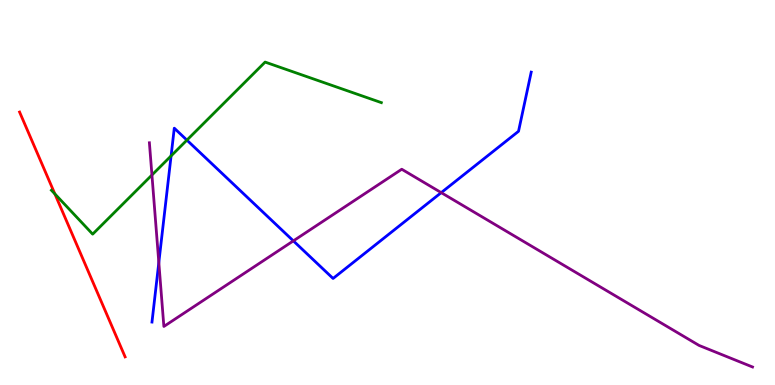[{'lines': ['blue', 'red'], 'intersections': []}, {'lines': ['green', 'red'], 'intersections': [{'x': 0.708, 'y': 4.96}]}, {'lines': ['purple', 'red'], 'intersections': []}, {'lines': ['blue', 'green'], 'intersections': [{'x': 2.21, 'y': 5.95}, {'x': 2.41, 'y': 6.36}]}, {'lines': ['blue', 'purple'], 'intersections': [{'x': 2.05, 'y': 3.18}, {'x': 3.79, 'y': 3.74}, {'x': 5.69, 'y': 5.0}]}, {'lines': ['green', 'purple'], 'intersections': [{'x': 1.96, 'y': 5.45}]}]